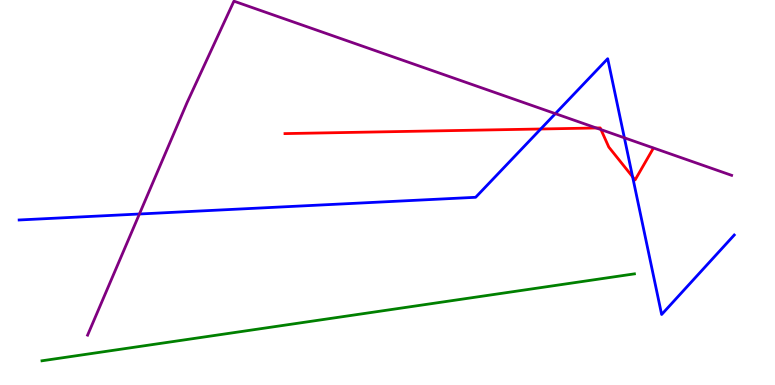[{'lines': ['blue', 'red'], 'intersections': [{'x': 6.98, 'y': 6.65}, {'x': 8.16, 'y': 5.41}]}, {'lines': ['green', 'red'], 'intersections': []}, {'lines': ['purple', 'red'], 'intersections': [{'x': 7.69, 'y': 6.68}, {'x': 7.75, 'y': 6.63}]}, {'lines': ['blue', 'green'], 'intersections': []}, {'lines': ['blue', 'purple'], 'intersections': [{'x': 1.8, 'y': 4.44}, {'x': 7.17, 'y': 7.05}, {'x': 8.06, 'y': 6.42}]}, {'lines': ['green', 'purple'], 'intersections': []}]